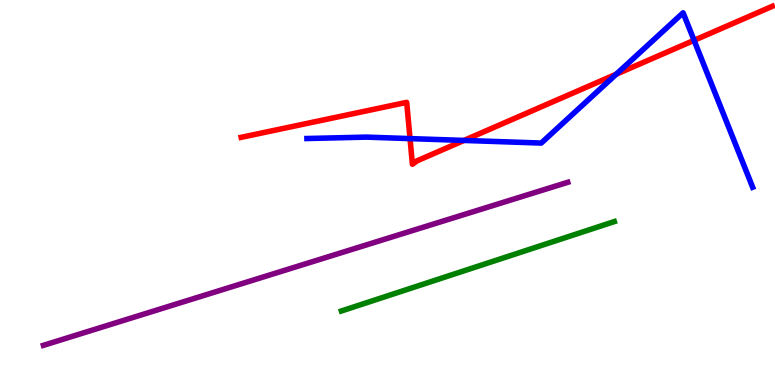[{'lines': ['blue', 'red'], 'intersections': [{'x': 5.29, 'y': 6.4}, {'x': 5.99, 'y': 6.35}, {'x': 7.95, 'y': 8.07}, {'x': 8.96, 'y': 8.95}]}, {'lines': ['green', 'red'], 'intersections': []}, {'lines': ['purple', 'red'], 'intersections': []}, {'lines': ['blue', 'green'], 'intersections': []}, {'lines': ['blue', 'purple'], 'intersections': []}, {'lines': ['green', 'purple'], 'intersections': []}]